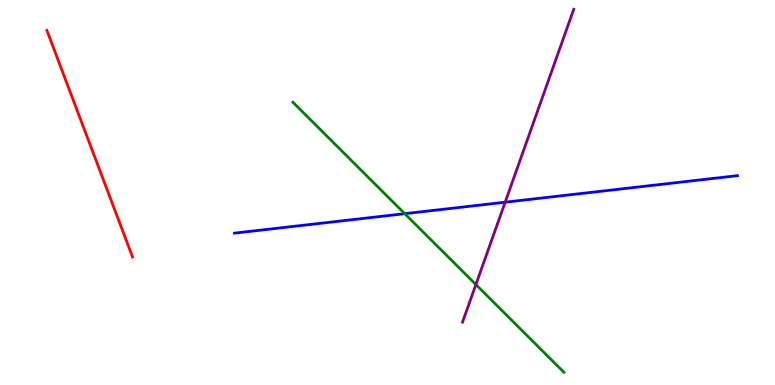[{'lines': ['blue', 'red'], 'intersections': []}, {'lines': ['green', 'red'], 'intersections': []}, {'lines': ['purple', 'red'], 'intersections': []}, {'lines': ['blue', 'green'], 'intersections': [{'x': 5.22, 'y': 4.45}]}, {'lines': ['blue', 'purple'], 'intersections': [{'x': 6.52, 'y': 4.75}]}, {'lines': ['green', 'purple'], 'intersections': [{'x': 6.14, 'y': 2.61}]}]